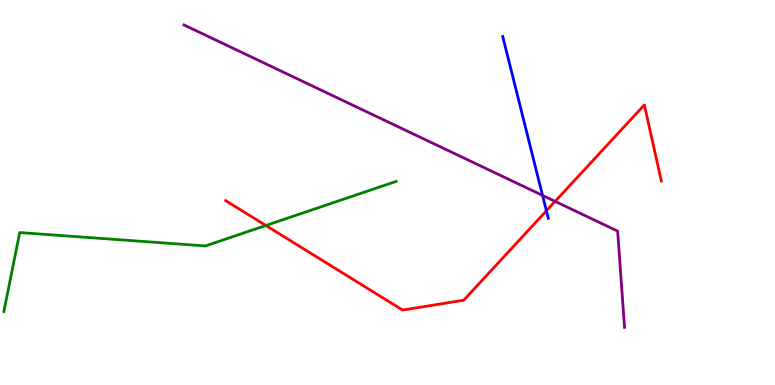[{'lines': ['blue', 'red'], 'intersections': [{'x': 7.05, 'y': 4.52}]}, {'lines': ['green', 'red'], 'intersections': [{'x': 3.43, 'y': 4.14}]}, {'lines': ['purple', 'red'], 'intersections': [{'x': 7.16, 'y': 4.77}]}, {'lines': ['blue', 'green'], 'intersections': []}, {'lines': ['blue', 'purple'], 'intersections': [{'x': 7.0, 'y': 4.92}]}, {'lines': ['green', 'purple'], 'intersections': []}]